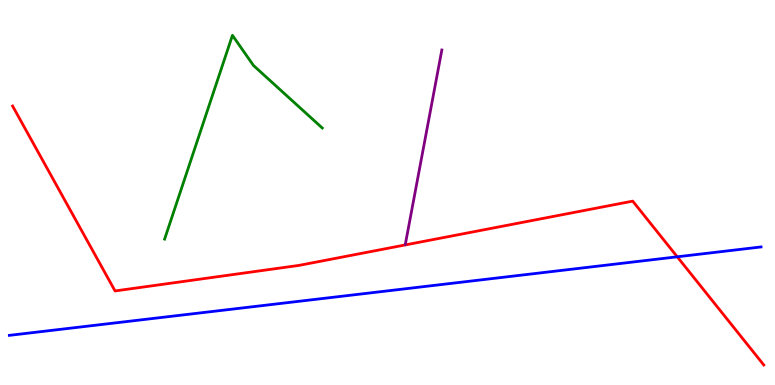[{'lines': ['blue', 'red'], 'intersections': [{'x': 8.74, 'y': 3.33}]}, {'lines': ['green', 'red'], 'intersections': []}, {'lines': ['purple', 'red'], 'intersections': []}, {'lines': ['blue', 'green'], 'intersections': []}, {'lines': ['blue', 'purple'], 'intersections': []}, {'lines': ['green', 'purple'], 'intersections': []}]